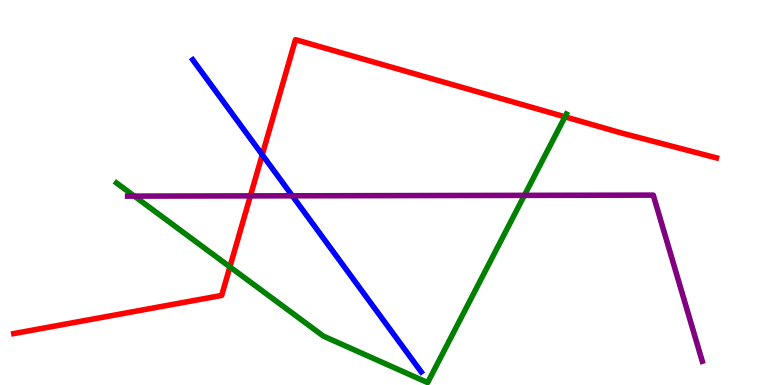[{'lines': ['blue', 'red'], 'intersections': [{'x': 3.38, 'y': 5.98}]}, {'lines': ['green', 'red'], 'intersections': [{'x': 2.97, 'y': 3.07}, {'x': 7.29, 'y': 6.97}]}, {'lines': ['purple', 'red'], 'intersections': [{'x': 3.23, 'y': 4.91}]}, {'lines': ['blue', 'green'], 'intersections': []}, {'lines': ['blue', 'purple'], 'intersections': [{'x': 3.77, 'y': 4.91}]}, {'lines': ['green', 'purple'], 'intersections': [{'x': 1.73, 'y': 4.91}, {'x': 6.77, 'y': 4.93}]}]